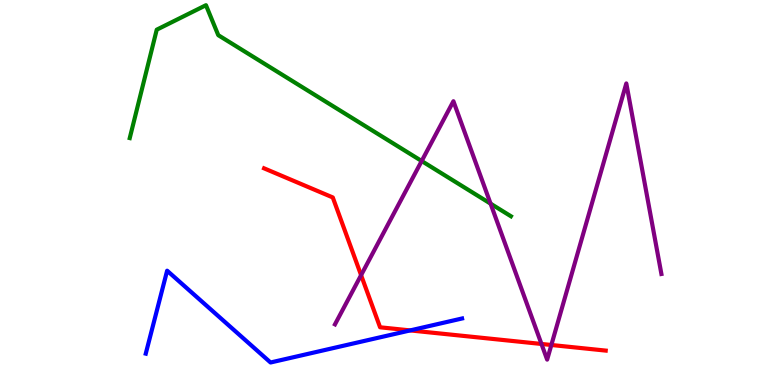[{'lines': ['blue', 'red'], 'intersections': [{'x': 5.29, 'y': 1.42}]}, {'lines': ['green', 'red'], 'intersections': []}, {'lines': ['purple', 'red'], 'intersections': [{'x': 4.66, 'y': 2.85}, {'x': 6.99, 'y': 1.07}, {'x': 7.11, 'y': 1.04}]}, {'lines': ['blue', 'green'], 'intersections': []}, {'lines': ['blue', 'purple'], 'intersections': []}, {'lines': ['green', 'purple'], 'intersections': [{'x': 5.44, 'y': 5.82}, {'x': 6.33, 'y': 4.71}]}]